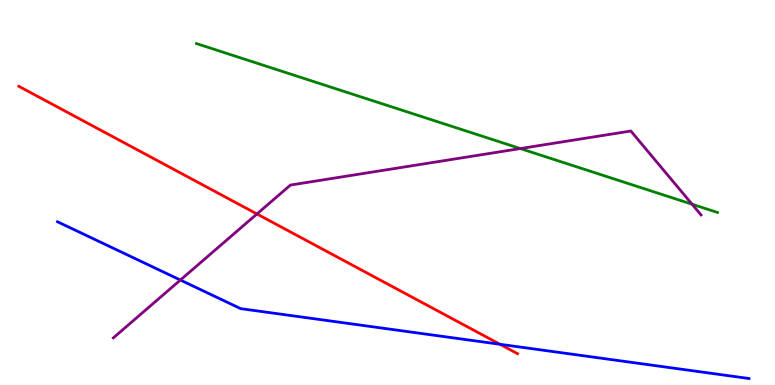[{'lines': ['blue', 'red'], 'intersections': [{'x': 6.45, 'y': 1.06}]}, {'lines': ['green', 'red'], 'intersections': []}, {'lines': ['purple', 'red'], 'intersections': [{'x': 3.32, 'y': 4.44}]}, {'lines': ['blue', 'green'], 'intersections': []}, {'lines': ['blue', 'purple'], 'intersections': [{'x': 2.33, 'y': 2.73}]}, {'lines': ['green', 'purple'], 'intersections': [{'x': 6.71, 'y': 6.14}, {'x': 8.93, 'y': 4.7}]}]